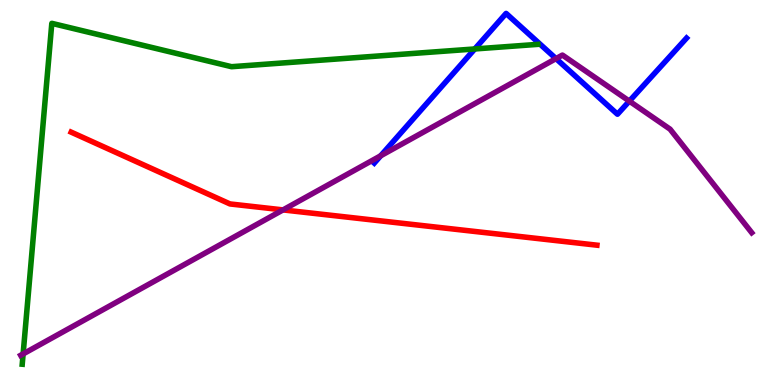[{'lines': ['blue', 'red'], 'intersections': []}, {'lines': ['green', 'red'], 'intersections': []}, {'lines': ['purple', 'red'], 'intersections': [{'x': 3.65, 'y': 4.55}]}, {'lines': ['blue', 'green'], 'intersections': [{'x': 6.13, 'y': 8.73}]}, {'lines': ['blue', 'purple'], 'intersections': [{'x': 4.91, 'y': 5.95}, {'x': 7.17, 'y': 8.48}, {'x': 8.12, 'y': 7.37}]}, {'lines': ['green', 'purple'], 'intersections': [{'x': 0.298, 'y': 0.807}]}]